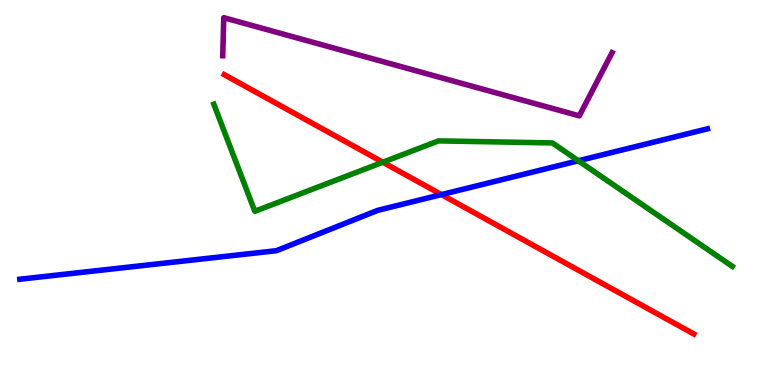[{'lines': ['blue', 'red'], 'intersections': [{'x': 5.7, 'y': 4.95}]}, {'lines': ['green', 'red'], 'intersections': [{'x': 4.94, 'y': 5.79}]}, {'lines': ['purple', 'red'], 'intersections': []}, {'lines': ['blue', 'green'], 'intersections': [{'x': 7.46, 'y': 5.82}]}, {'lines': ['blue', 'purple'], 'intersections': []}, {'lines': ['green', 'purple'], 'intersections': []}]